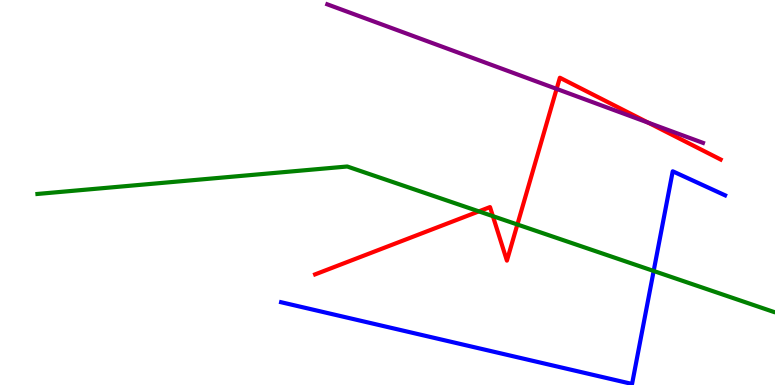[{'lines': ['blue', 'red'], 'intersections': []}, {'lines': ['green', 'red'], 'intersections': [{'x': 6.18, 'y': 4.51}, {'x': 6.36, 'y': 4.39}, {'x': 6.68, 'y': 4.17}]}, {'lines': ['purple', 'red'], 'intersections': [{'x': 7.18, 'y': 7.69}, {'x': 8.36, 'y': 6.81}]}, {'lines': ['blue', 'green'], 'intersections': [{'x': 8.43, 'y': 2.96}]}, {'lines': ['blue', 'purple'], 'intersections': []}, {'lines': ['green', 'purple'], 'intersections': []}]